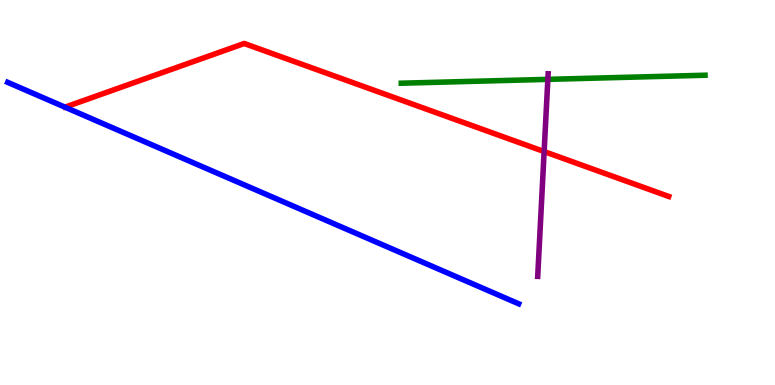[{'lines': ['blue', 'red'], 'intersections': []}, {'lines': ['green', 'red'], 'intersections': []}, {'lines': ['purple', 'red'], 'intersections': [{'x': 7.02, 'y': 6.06}]}, {'lines': ['blue', 'green'], 'intersections': []}, {'lines': ['blue', 'purple'], 'intersections': []}, {'lines': ['green', 'purple'], 'intersections': [{'x': 7.07, 'y': 7.94}]}]